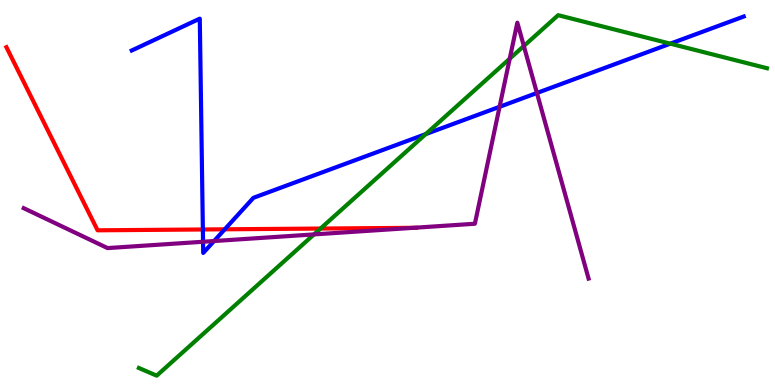[{'lines': ['blue', 'red'], 'intersections': [{'x': 2.62, 'y': 4.04}, {'x': 2.9, 'y': 4.04}]}, {'lines': ['green', 'red'], 'intersections': [{'x': 4.14, 'y': 4.06}]}, {'lines': ['purple', 'red'], 'intersections': [{'x': 5.34, 'y': 4.08}]}, {'lines': ['blue', 'green'], 'intersections': [{'x': 5.49, 'y': 6.52}, {'x': 8.65, 'y': 8.87}]}, {'lines': ['blue', 'purple'], 'intersections': [{'x': 2.62, 'y': 3.72}, {'x': 2.76, 'y': 3.74}, {'x': 6.45, 'y': 7.23}, {'x': 6.93, 'y': 7.58}]}, {'lines': ['green', 'purple'], 'intersections': [{'x': 4.05, 'y': 3.91}, {'x': 6.58, 'y': 8.48}, {'x': 6.76, 'y': 8.8}]}]